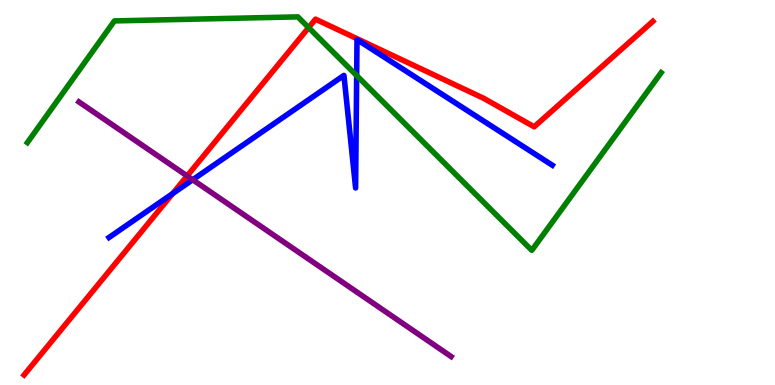[{'lines': ['blue', 'red'], 'intersections': [{'x': 2.23, 'y': 4.97}]}, {'lines': ['green', 'red'], 'intersections': [{'x': 3.98, 'y': 9.28}]}, {'lines': ['purple', 'red'], 'intersections': [{'x': 2.41, 'y': 5.43}]}, {'lines': ['blue', 'green'], 'intersections': [{'x': 4.6, 'y': 8.04}]}, {'lines': ['blue', 'purple'], 'intersections': [{'x': 2.49, 'y': 5.33}]}, {'lines': ['green', 'purple'], 'intersections': []}]